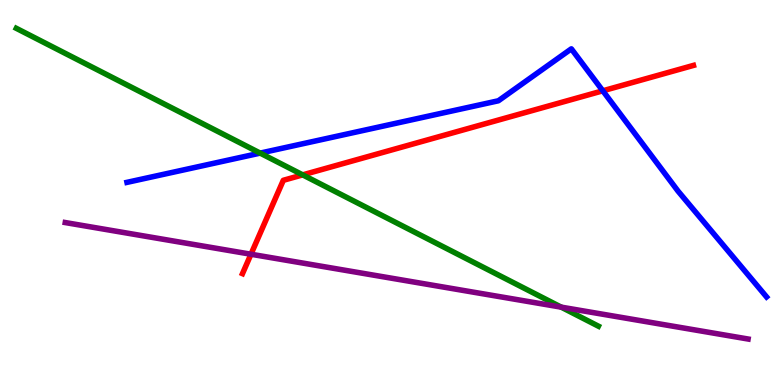[{'lines': ['blue', 'red'], 'intersections': [{'x': 7.78, 'y': 7.64}]}, {'lines': ['green', 'red'], 'intersections': [{'x': 3.91, 'y': 5.46}]}, {'lines': ['purple', 'red'], 'intersections': [{'x': 3.24, 'y': 3.4}]}, {'lines': ['blue', 'green'], 'intersections': [{'x': 3.36, 'y': 6.02}]}, {'lines': ['blue', 'purple'], 'intersections': []}, {'lines': ['green', 'purple'], 'intersections': [{'x': 7.24, 'y': 2.02}]}]